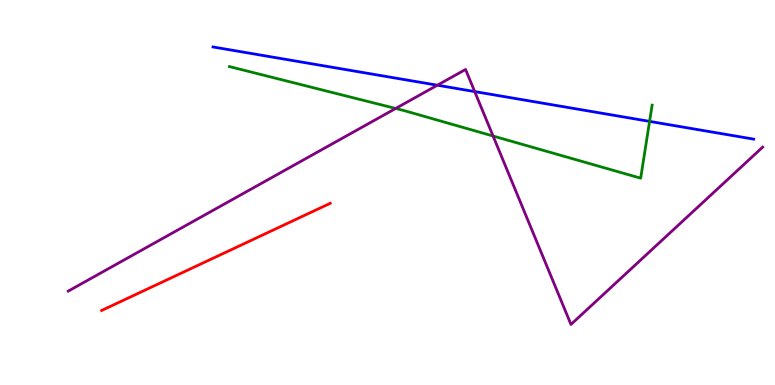[{'lines': ['blue', 'red'], 'intersections': []}, {'lines': ['green', 'red'], 'intersections': []}, {'lines': ['purple', 'red'], 'intersections': []}, {'lines': ['blue', 'green'], 'intersections': [{'x': 8.38, 'y': 6.85}]}, {'lines': ['blue', 'purple'], 'intersections': [{'x': 5.64, 'y': 7.79}, {'x': 6.13, 'y': 7.62}]}, {'lines': ['green', 'purple'], 'intersections': [{'x': 5.11, 'y': 7.18}, {'x': 6.36, 'y': 6.47}]}]